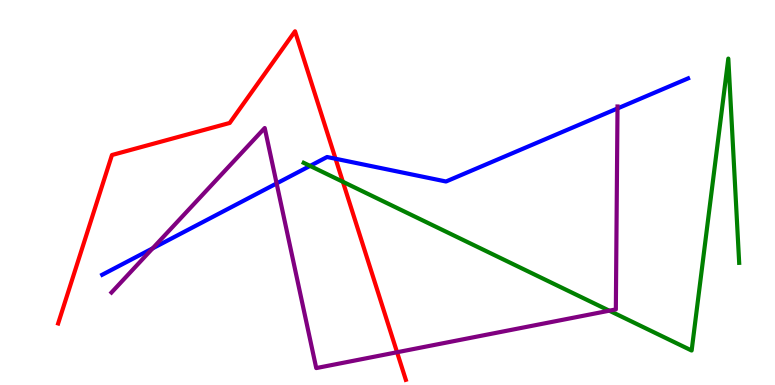[{'lines': ['blue', 'red'], 'intersections': [{'x': 4.33, 'y': 5.88}]}, {'lines': ['green', 'red'], 'intersections': [{'x': 4.42, 'y': 5.28}]}, {'lines': ['purple', 'red'], 'intersections': [{'x': 5.12, 'y': 0.851}]}, {'lines': ['blue', 'green'], 'intersections': [{'x': 4.0, 'y': 5.69}]}, {'lines': ['blue', 'purple'], 'intersections': [{'x': 1.97, 'y': 3.55}, {'x': 3.57, 'y': 5.24}, {'x': 7.97, 'y': 7.18}]}, {'lines': ['green', 'purple'], 'intersections': [{'x': 7.86, 'y': 1.93}]}]